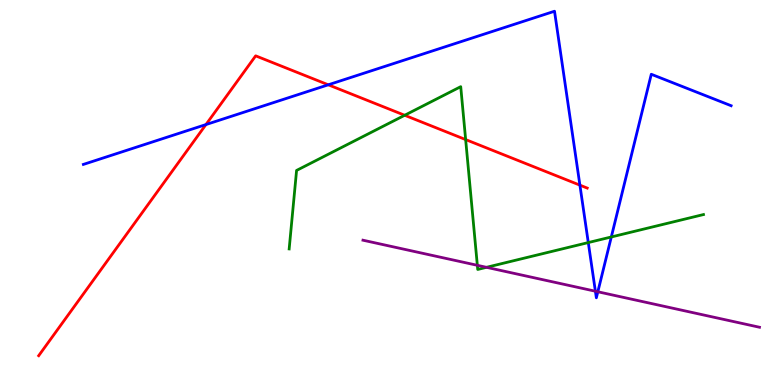[{'lines': ['blue', 'red'], 'intersections': [{'x': 2.66, 'y': 6.76}, {'x': 4.24, 'y': 7.8}, {'x': 7.48, 'y': 5.19}]}, {'lines': ['green', 'red'], 'intersections': [{'x': 5.22, 'y': 7.01}, {'x': 6.01, 'y': 6.37}]}, {'lines': ['purple', 'red'], 'intersections': []}, {'lines': ['blue', 'green'], 'intersections': [{'x': 7.59, 'y': 3.7}, {'x': 7.89, 'y': 3.84}]}, {'lines': ['blue', 'purple'], 'intersections': [{'x': 7.68, 'y': 2.44}, {'x': 7.71, 'y': 2.42}]}, {'lines': ['green', 'purple'], 'intersections': [{'x': 6.16, 'y': 3.11}, {'x': 6.28, 'y': 3.06}]}]